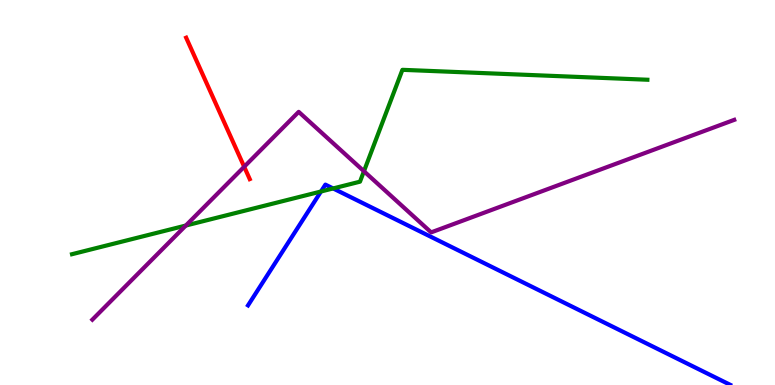[{'lines': ['blue', 'red'], 'intersections': []}, {'lines': ['green', 'red'], 'intersections': []}, {'lines': ['purple', 'red'], 'intersections': [{'x': 3.15, 'y': 5.67}]}, {'lines': ['blue', 'green'], 'intersections': [{'x': 4.14, 'y': 5.03}, {'x': 4.3, 'y': 5.11}]}, {'lines': ['blue', 'purple'], 'intersections': []}, {'lines': ['green', 'purple'], 'intersections': [{'x': 2.4, 'y': 4.14}, {'x': 4.7, 'y': 5.55}]}]